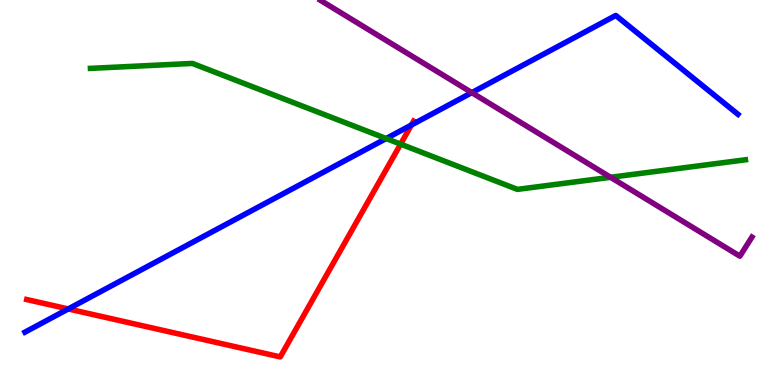[{'lines': ['blue', 'red'], 'intersections': [{'x': 0.881, 'y': 1.98}, {'x': 5.31, 'y': 6.75}]}, {'lines': ['green', 'red'], 'intersections': [{'x': 5.17, 'y': 6.26}]}, {'lines': ['purple', 'red'], 'intersections': []}, {'lines': ['blue', 'green'], 'intersections': [{'x': 4.98, 'y': 6.4}]}, {'lines': ['blue', 'purple'], 'intersections': [{'x': 6.09, 'y': 7.59}]}, {'lines': ['green', 'purple'], 'intersections': [{'x': 7.88, 'y': 5.4}]}]